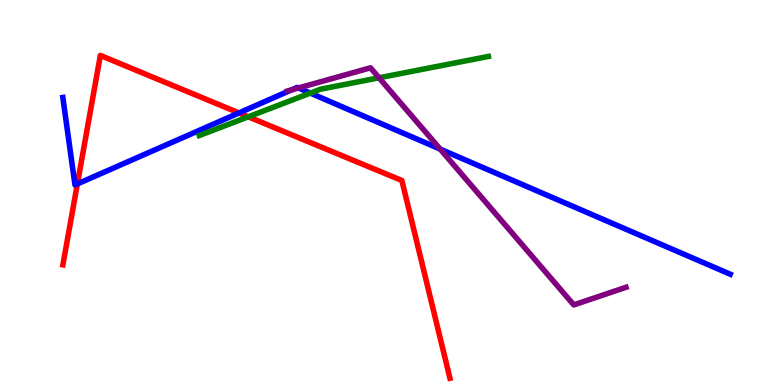[{'lines': ['blue', 'red'], 'intersections': [{'x': 0.998, 'y': 5.22}, {'x': 3.08, 'y': 7.07}]}, {'lines': ['green', 'red'], 'intersections': [{'x': 3.2, 'y': 6.97}]}, {'lines': ['purple', 'red'], 'intersections': []}, {'lines': ['blue', 'green'], 'intersections': [{'x': 4.0, 'y': 7.58}]}, {'lines': ['blue', 'purple'], 'intersections': [{'x': 3.76, 'y': 7.66}, {'x': 3.85, 'y': 7.72}, {'x': 5.68, 'y': 6.13}]}, {'lines': ['green', 'purple'], 'intersections': [{'x': 4.89, 'y': 7.98}]}]